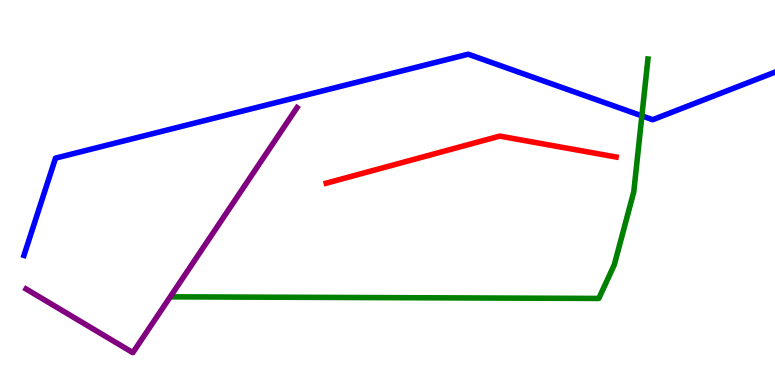[{'lines': ['blue', 'red'], 'intersections': []}, {'lines': ['green', 'red'], 'intersections': []}, {'lines': ['purple', 'red'], 'intersections': []}, {'lines': ['blue', 'green'], 'intersections': [{'x': 8.28, 'y': 6.99}]}, {'lines': ['blue', 'purple'], 'intersections': []}, {'lines': ['green', 'purple'], 'intersections': []}]